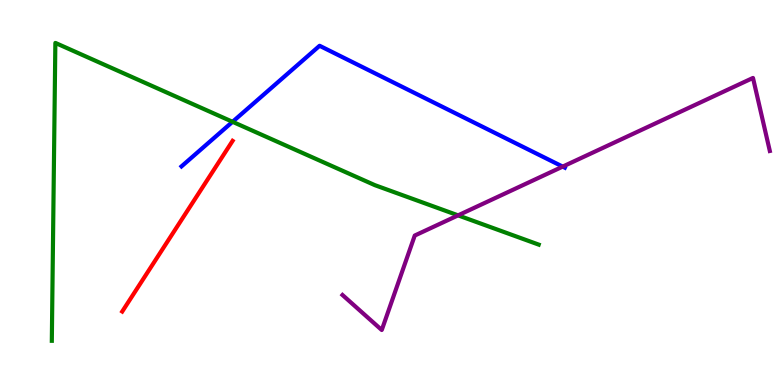[{'lines': ['blue', 'red'], 'intersections': []}, {'lines': ['green', 'red'], 'intersections': []}, {'lines': ['purple', 'red'], 'intersections': []}, {'lines': ['blue', 'green'], 'intersections': [{'x': 3.0, 'y': 6.84}]}, {'lines': ['blue', 'purple'], 'intersections': [{'x': 7.26, 'y': 5.67}]}, {'lines': ['green', 'purple'], 'intersections': [{'x': 5.91, 'y': 4.41}]}]